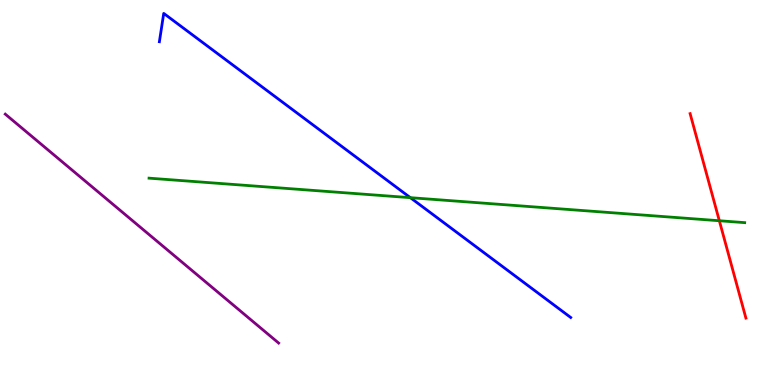[{'lines': ['blue', 'red'], 'intersections': []}, {'lines': ['green', 'red'], 'intersections': [{'x': 9.28, 'y': 4.27}]}, {'lines': ['purple', 'red'], 'intersections': []}, {'lines': ['blue', 'green'], 'intersections': [{'x': 5.29, 'y': 4.87}]}, {'lines': ['blue', 'purple'], 'intersections': []}, {'lines': ['green', 'purple'], 'intersections': []}]